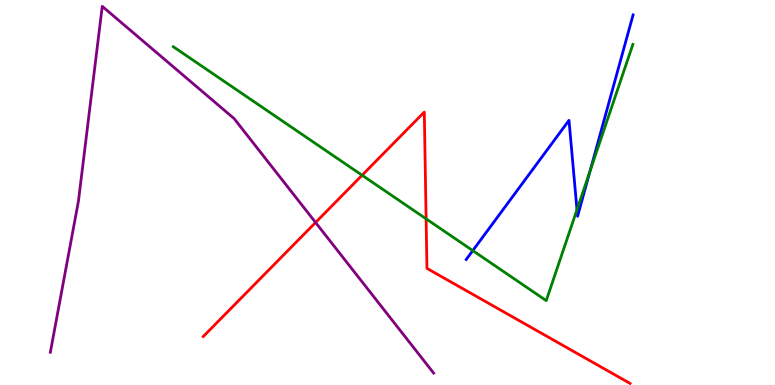[{'lines': ['blue', 'red'], 'intersections': []}, {'lines': ['green', 'red'], 'intersections': [{'x': 4.67, 'y': 5.45}, {'x': 5.5, 'y': 4.32}]}, {'lines': ['purple', 'red'], 'intersections': [{'x': 4.07, 'y': 4.22}]}, {'lines': ['blue', 'green'], 'intersections': [{'x': 6.1, 'y': 3.49}, {'x': 7.44, 'y': 4.55}, {'x': 7.61, 'y': 5.56}]}, {'lines': ['blue', 'purple'], 'intersections': []}, {'lines': ['green', 'purple'], 'intersections': []}]